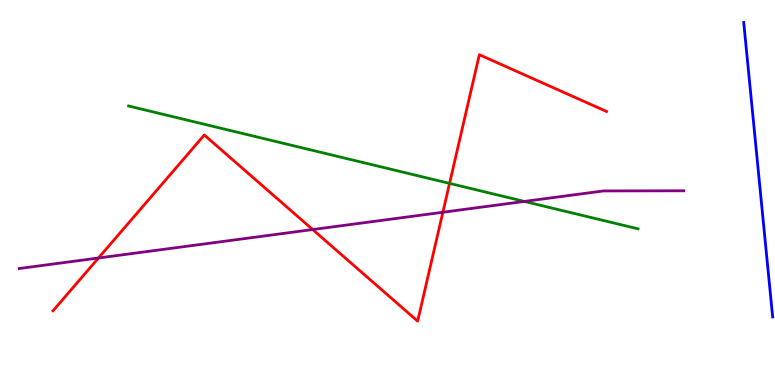[{'lines': ['blue', 'red'], 'intersections': []}, {'lines': ['green', 'red'], 'intersections': [{'x': 5.8, 'y': 5.24}]}, {'lines': ['purple', 'red'], 'intersections': [{'x': 1.27, 'y': 3.3}, {'x': 4.03, 'y': 4.04}, {'x': 5.71, 'y': 4.49}]}, {'lines': ['blue', 'green'], 'intersections': []}, {'lines': ['blue', 'purple'], 'intersections': []}, {'lines': ['green', 'purple'], 'intersections': [{'x': 6.77, 'y': 4.77}]}]